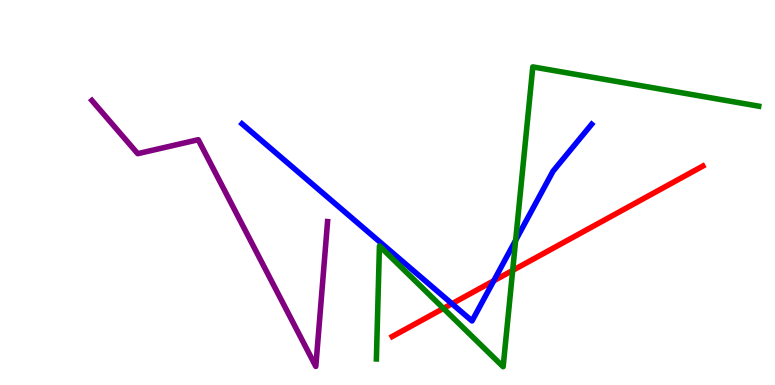[{'lines': ['blue', 'red'], 'intersections': [{'x': 5.83, 'y': 2.11}, {'x': 6.37, 'y': 2.71}]}, {'lines': ['green', 'red'], 'intersections': [{'x': 5.72, 'y': 1.99}, {'x': 6.62, 'y': 2.98}]}, {'lines': ['purple', 'red'], 'intersections': []}, {'lines': ['blue', 'green'], 'intersections': [{'x': 6.65, 'y': 3.76}]}, {'lines': ['blue', 'purple'], 'intersections': []}, {'lines': ['green', 'purple'], 'intersections': []}]